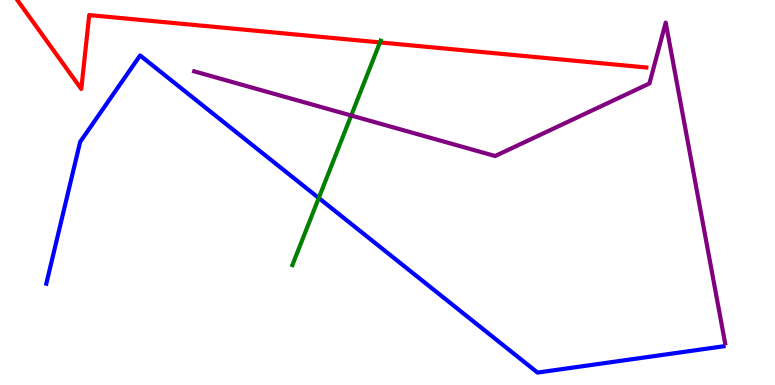[{'lines': ['blue', 'red'], 'intersections': []}, {'lines': ['green', 'red'], 'intersections': [{'x': 4.9, 'y': 8.9}]}, {'lines': ['purple', 'red'], 'intersections': []}, {'lines': ['blue', 'green'], 'intersections': [{'x': 4.11, 'y': 4.86}]}, {'lines': ['blue', 'purple'], 'intersections': []}, {'lines': ['green', 'purple'], 'intersections': [{'x': 4.53, 'y': 7.0}]}]